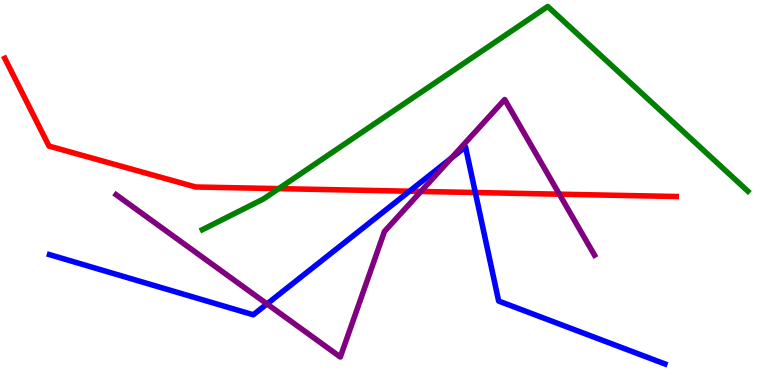[{'lines': ['blue', 'red'], 'intersections': [{'x': 5.28, 'y': 5.03}, {'x': 6.13, 'y': 5.0}]}, {'lines': ['green', 'red'], 'intersections': [{'x': 3.6, 'y': 5.1}]}, {'lines': ['purple', 'red'], 'intersections': [{'x': 5.43, 'y': 5.03}, {'x': 7.22, 'y': 4.96}]}, {'lines': ['blue', 'green'], 'intersections': []}, {'lines': ['blue', 'purple'], 'intersections': [{'x': 3.45, 'y': 2.11}, {'x': 5.82, 'y': 5.89}]}, {'lines': ['green', 'purple'], 'intersections': []}]